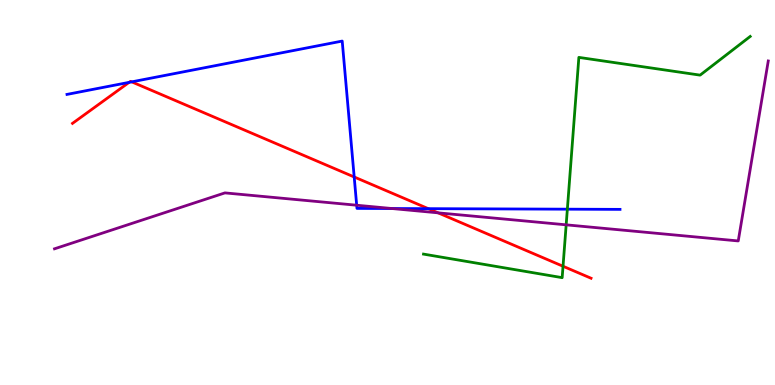[{'lines': ['blue', 'red'], 'intersections': [{'x': 1.67, 'y': 7.86}, {'x': 1.7, 'y': 7.87}, {'x': 4.57, 'y': 5.4}, {'x': 5.53, 'y': 4.58}]}, {'lines': ['green', 'red'], 'intersections': [{'x': 7.26, 'y': 3.08}]}, {'lines': ['purple', 'red'], 'intersections': [{'x': 5.65, 'y': 4.47}]}, {'lines': ['blue', 'green'], 'intersections': [{'x': 7.32, 'y': 4.57}]}, {'lines': ['blue', 'purple'], 'intersections': [{'x': 4.6, 'y': 4.67}, {'x': 5.06, 'y': 4.58}]}, {'lines': ['green', 'purple'], 'intersections': [{'x': 7.31, 'y': 4.16}]}]